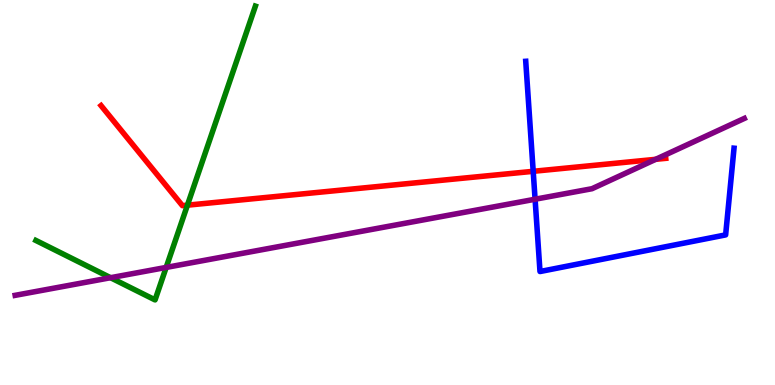[{'lines': ['blue', 'red'], 'intersections': [{'x': 6.88, 'y': 5.55}]}, {'lines': ['green', 'red'], 'intersections': [{'x': 2.42, 'y': 4.67}]}, {'lines': ['purple', 'red'], 'intersections': [{'x': 8.46, 'y': 5.86}]}, {'lines': ['blue', 'green'], 'intersections': []}, {'lines': ['blue', 'purple'], 'intersections': [{'x': 6.9, 'y': 4.83}]}, {'lines': ['green', 'purple'], 'intersections': [{'x': 1.43, 'y': 2.79}, {'x': 2.14, 'y': 3.05}]}]